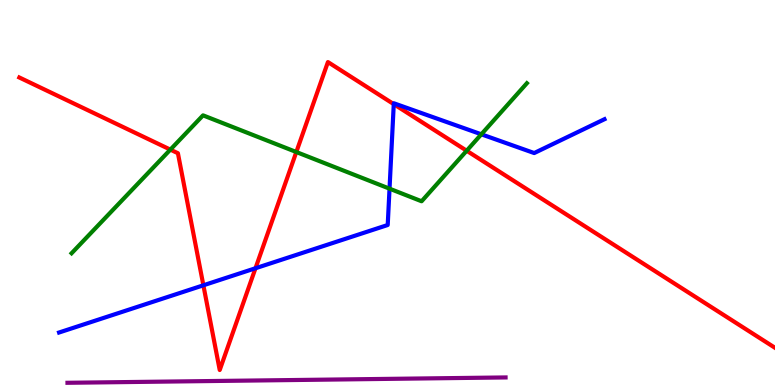[{'lines': ['blue', 'red'], 'intersections': [{'x': 2.62, 'y': 2.59}, {'x': 3.3, 'y': 3.03}, {'x': 5.08, 'y': 7.3}]}, {'lines': ['green', 'red'], 'intersections': [{'x': 2.2, 'y': 6.11}, {'x': 3.82, 'y': 6.05}, {'x': 6.02, 'y': 6.08}]}, {'lines': ['purple', 'red'], 'intersections': []}, {'lines': ['blue', 'green'], 'intersections': [{'x': 5.03, 'y': 5.1}, {'x': 6.21, 'y': 6.51}]}, {'lines': ['blue', 'purple'], 'intersections': []}, {'lines': ['green', 'purple'], 'intersections': []}]